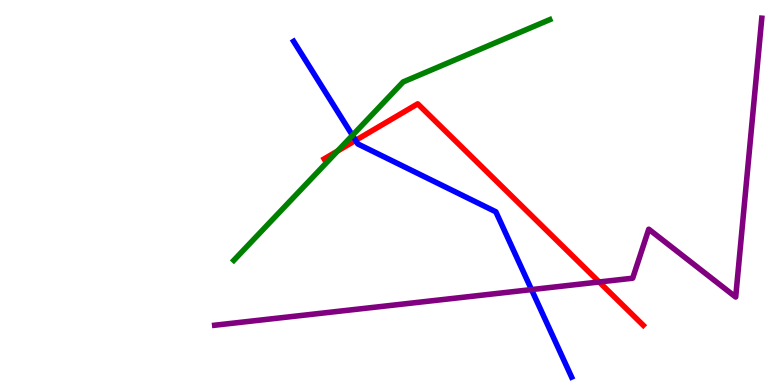[{'lines': ['blue', 'red'], 'intersections': [{'x': 4.59, 'y': 6.35}]}, {'lines': ['green', 'red'], 'intersections': [{'x': 4.36, 'y': 6.08}]}, {'lines': ['purple', 'red'], 'intersections': [{'x': 7.73, 'y': 2.68}]}, {'lines': ['blue', 'green'], 'intersections': [{'x': 4.55, 'y': 6.48}]}, {'lines': ['blue', 'purple'], 'intersections': [{'x': 6.86, 'y': 2.48}]}, {'lines': ['green', 'purple'], 'intersections': []}]